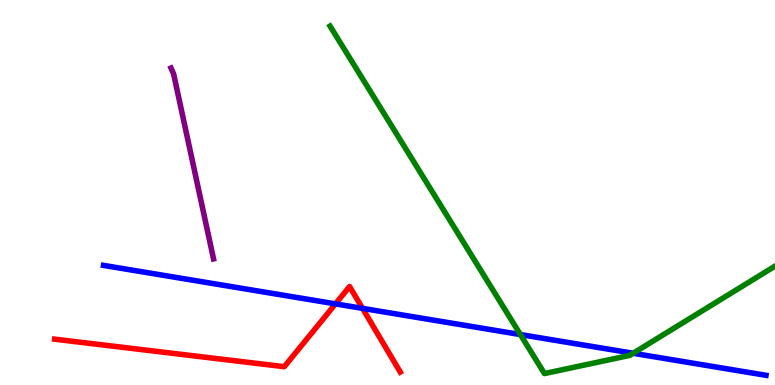[{'lines': ['blue', 'red'], 'intersections': [{'x': 4.33, 'y': 2.11}, {'x': 4.68, 'y': 1.99}]}, {'lines': ['green', 'red'], 'intersections': []}, {'lines': ['purple', 'red'], 'intersections': []}, {'lines': ['blue', 'green'], 'intersections': [{'x': 6.71, 'y': 1.31}, {'x': 8.17, 'y': 0.824}]}, {'lines': ['blue', 'purple'], 'intersections': []}, {'lines': ['green', 'purple'], 'intersections': []}]